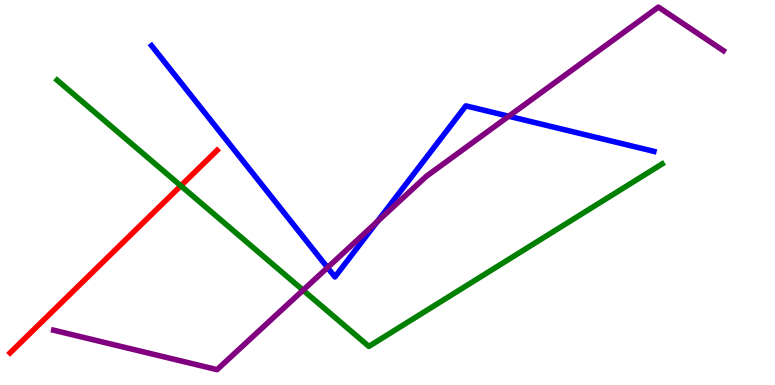[{'lines': ['blue', 'red'], 'intersections': []}, {'lines': ['green', 'red'], 'intersections': [{'x': 2.33, 'y': 5.17}]}, {'lines': ['purple', 'red'], 'intersections': []}, {'lines': ['blue', 'green'], 'intersections': []}, {'lines': ['blue', 'purple'], 'intersections': [{'x': 4.23, 'y': 3.05}, {'x': 4.87, 'y': 4.24}, {'x': 6.56, 'y': 6.98}]}, {'lines': ['green', 'purple'], 'intersections': [{'x': 3.91, 'y': 2.46}]}]